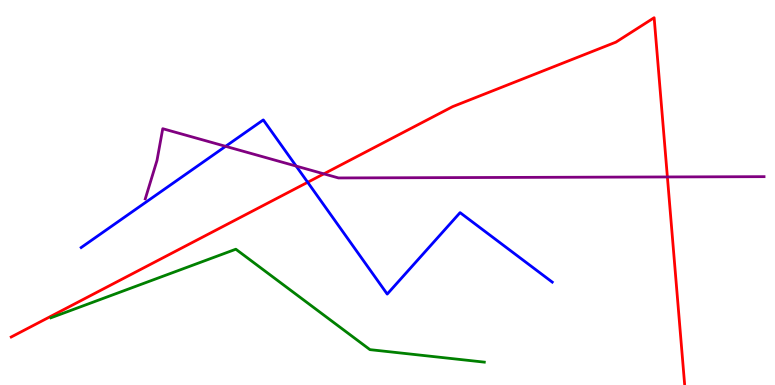[{'lines': ['blue', 'red'], 'intersections': [{'x': 3.97, 'y': 5.27}]}, {'lines': ['green', 'red'], 'intersections': []}, {'lines': ['purple', 'red'], 'intersections': [{'x': 4.18, 'y': 5.48}, {'x': 8.61, 'y': 5.4}]}, {'lines': ['blue', 'green'], 'intersections': []}, {'lines': ['blue', 'purple'], 'intersections': [{'x': 2.91, 'y': 6.2}, {'x': 3.82, 'y': 5.69}]}, {'lines': ['green', 'purple'], 'intersections': []}]